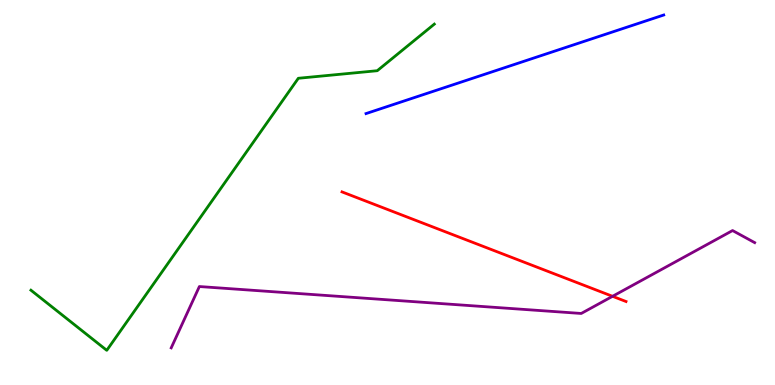[{'lines': ['blue', 'red'], 'intersections': []}, {'lines': ['green', 'red'], 'intersections': []}, {'lines': ['purple', 'red'], 'intersections': [{'x': 7.9, 'y': 2.3}]}, {'lines': ['blue', 'green'], 'intersections': []}, {'lines': ['blue', 'purple'], 'intersections': []}, {'lines': ['green', 'purple'], 'intersections': []}]